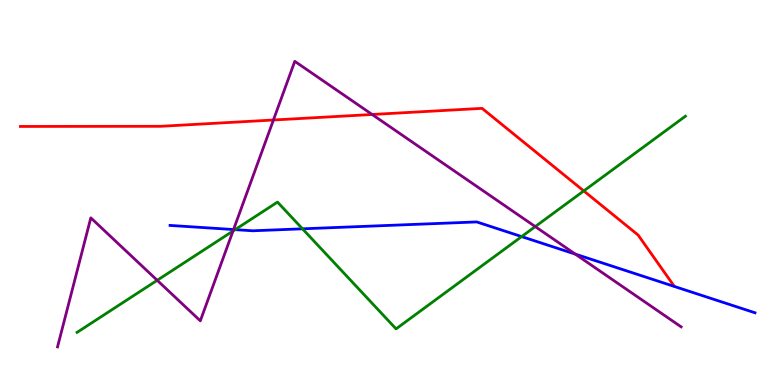[{'lines': ['blue', 'red'], 'intersections': []}, {'lines': ['green', 'red'], 'intersections': [{'x': 7.53, 'y': 5.04}]}, {'lines': ['purple', 'red'], 'intersections': [{'x': 3.53, 'y': 6.88}, {'x': 4.8, 'y': 7.03}]}, {'lines': ['blue', 'green'], 'intersections': [{'x': 3.03, 'y': 4.04}, {'x': 3.9, 'y': 4.06}, {'x': 6.73, 'y': 3.85}]}, {'lines': ['blue', 'purple'], 'intersections': [{'x': 3.01, 'y': 4.04}, {'x': 7.42, 'y': 3.4}]}, {'lines': ['green', 'purple'], 'intersections': [{'x': 2.03, 'y': 2.72}, {'x': 3.01, 'y': 4.0}, {'x': 6.91, 'y': 4.11}]}]